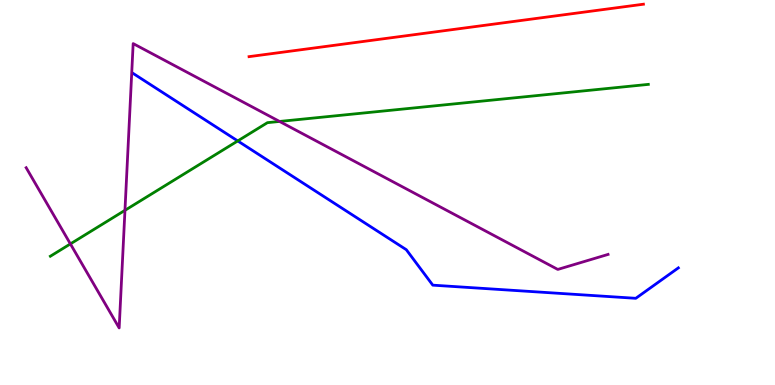[{'lines': ['blue', 'red'], 'intersections': []}, {'lines': ['green', 'red'], 'intersections': []}, {'lines': ['purple', 'red'], 'intersections': []}, {'lines': ['blue', 'green'], 'intersections': [{'x': 3.07, 'y': 6.34}]}, {'lines': ['blue', 'purple'], 'intersections': []}, {'lines': ['green', 'purple'], 'intersections': [{'x': 0.908, 'y': 3.66}, {'x': 1.61, 'y': 4.54}, {'x': 3.61, 'y': 6.85}]}]